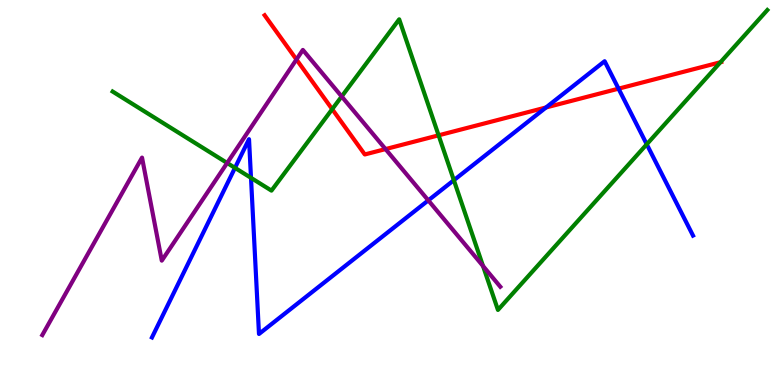[{'lines': ['blue', 'red'], 'intersections': [{'x': 7.05, 'y': 7.21}, {'x': 7.98, 'y': 7.7}]}, {'lines': ['green', 'red'], 'intersections': [{'x': 4.29, 'y': 7.16}, {'x': 5.66, 'y': 6.49}, {'x': 9.3, 'y': 8.38}]}, {'lines': ['purple', 'red'], 'intersections': [{'x': 3.83, 'y': 8.45}, {'x': 4.97, 'y': 6.13}]}, {'lines': ['blue', 'green'], 'intersections': [{'x': 3.03, 'y': 5.64}, {'x': 3.24, 'y': 5.38}, {'x': 5.86, 'y': 5.32}, {'x': 8.35, 'y': 6.25}]}, {'lines': ['blue', 'purple'], 'intersections': [{'x': 5.53, 'y': 4.8}]}, {'lines': ['green', 'purple'], 'intersections': [{'x': 2.93, 'y': 5.77}, {'x': 4.41, 'y': 7.49}, {'x': 6.23, 'y': 3.09}]}]